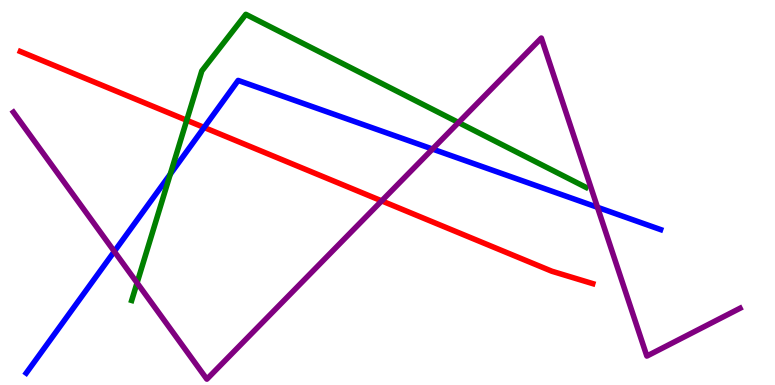[{'lines': ['blue', 'red'], 'intersections': [{'x': 2.63, 'y': 6.69}]}, {'lines': ['green', 'red'], 'intersections': [{'x': 2.41, 'y': 6.88}]}, {'lines': ['purple', 'red'], 'intersections': [{'x': 4.92, 'y': 4.78}]}, {'lines': ['blue', 'green'], 'intersections': [{'x': 2.2, 'y': 5.48}]}, {'lines': ['blue', 'purple'], 'intersections': [{'x': 1.48, 'y': 3.47}, {'x': 5.58, 'y': 6.13}, {'x': 7.71, 'y': 4.62}]}, {'lines': ['green', 'purple'], 'intersections': [{'x': 1.77, 'y': 2.65}, {'x': 5.92, 'y': 6.82}]}]